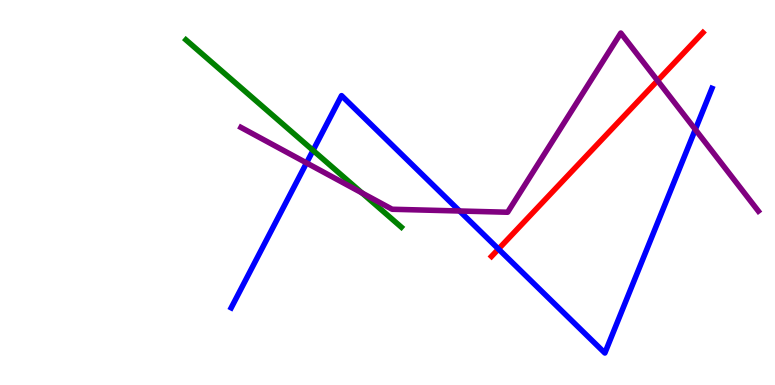[{'lines': ['blue', 'red'], 'intersections': [{'x': 6.43, 'y': 3.53}]}, {'lines': ['green', 'red'], 'intersections': []}, {'lines': ['purple', 'red'], 'intersections': [{'x': 8.48, 'y': 7.91}]}, {'lines': ['blue', 'green'], 'intersections': [{'x': 4.04, 'y': 6.09}]}, {'lines': ['blue', 'purple'], 'intersections': [{'x': 3.96, 'y': 5.77}, {'x': 5.93, 'y': 4.52}, {'x': 8.97, 'y': 6.64}]}, {'lines': ['green', 'purple'], 'intersections': [{'x': 4.67, 'y': 4.99}]}]